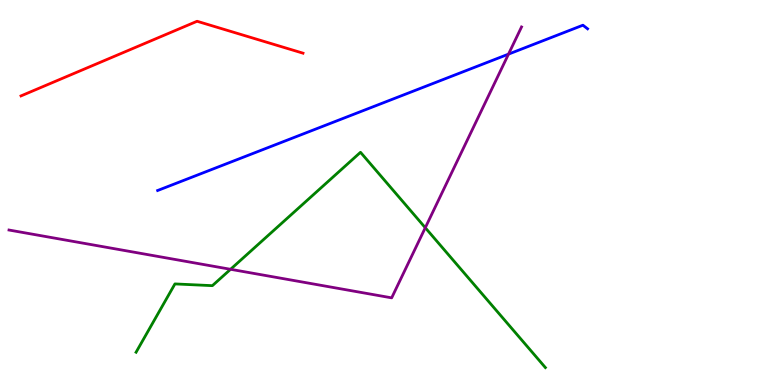[{'lines': ['blue', 'red'], 'intersections': []}, {'lines': ['green', 'red'], 'intersections': []}, {'lines': ['purple', 'red'], 'intersections': []}, {'lines': ['blue', 'green'], 'intersections': []}, {'lines': ['blue', 'purple'], 'intersections': [{'x': 6.56, 'y': 8.59}]}, {'lines': ['green', 'purple'], 'intersections': [{'x': 2.97, 'y': 3.01}, {'x': 5.49, 'y': 4.09}]}]